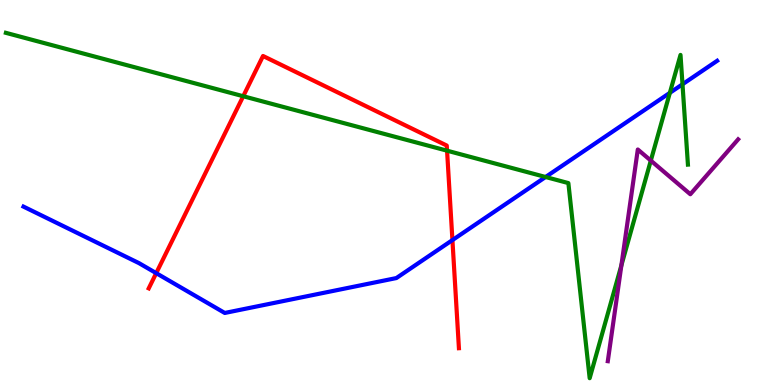[{'lines': ['blue', 'red'], 'intersections': [{'x': 2.02, 'y': 2.91}, {'x': 5.84, 'y': 3.76}]}, {'lines': ['green', 'red'], 'intersections': [{'x': 3.14, 'y': 7.5}, {'x': 5.77, 'y': 6.09}]}, {'lines': ['purple', 'red'], 'intersections': []}, {'lines': ['blue', 'green'], 'intersections': [{'x': 7.04, 'y': 5.4}, {'x': 8.64, 'y': 7.59}, {'x': 8.81, 'y': 7.81}]}, {'lines': ['blue', 'purple'], 'intersections': []}, {'lines': ['green', 'purple'], 'intersections': [{'x': 8.02, 'y': 3.11}, {'x': 8.4, 'y': 5.83}]}]